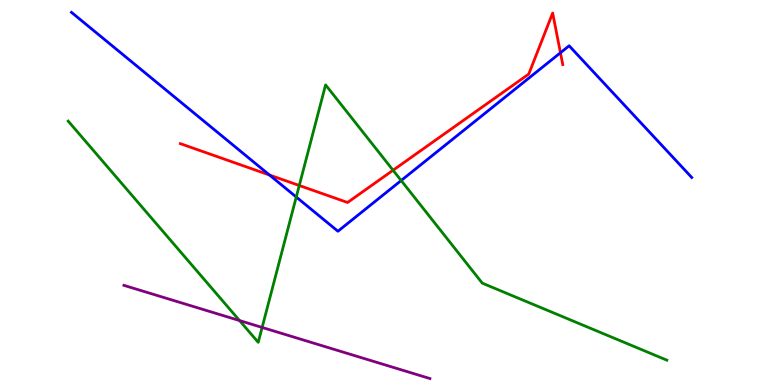[{'lines': ['blue', 'red'], 'intersections': [{'x': 3.48, 'y': 5.45}, {'x': 7.23, 'y': 8.63}]}, {'lines': ['green', 'red'], 'intersections': [{'x': 3.86, 'y': 5.18}, {'x': 5.07, 'y': 5.58}]}, {'lines': ['purple', 'red'], 'intersections': []}, {'lines': ['blue', 'green'], 'intersections': [{'x': 3.82, 'y': 4.88}, {'x': 5.18, 'y': 5.31}]}, {'lines': ['blue', 'purple'], 'intersections': []}, {'lines': ['green', 'purple'], 'intersections': [{'x': 3.09, 'y': 1.67}, {'x': 3.38, 'y': 1.5}]}]